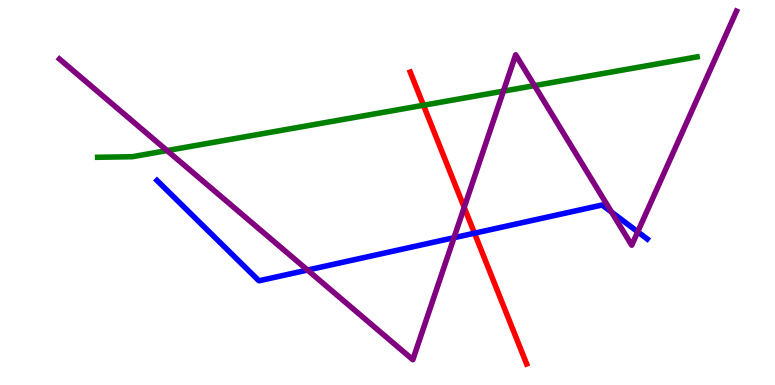[{'lines': ['blue', 'red'], 'intersections': [{'x': 6.12, 'y': 3.94}]}, {'lines': ['green', 'red'], 'intersections': [{'x': 5.46, 'y': 7.27}]}, {'lines': ['purple', 'red'], 'intersections': [{'x': 5.99, 'y': 4.61}]}, {'lines': ['blue', 'green'], 'intersections': []}, {'lines': ['blue', 'purple'], 'intersections': [{'x': 3.97, 'y': 2.99}, {'x': 5.86, 'y': 3.83}, {'x': 7.89, 'y': 4.49}, {'x': 8.23, 'y': 3.98}]}, {'lines': ['green', 'purple'], 'intersections': [{'x': 2.16, 'y': 6.09}, {'x': 6.5, 'y': 7.63}, {'x': 6.9, 'y': 7.78}]}]